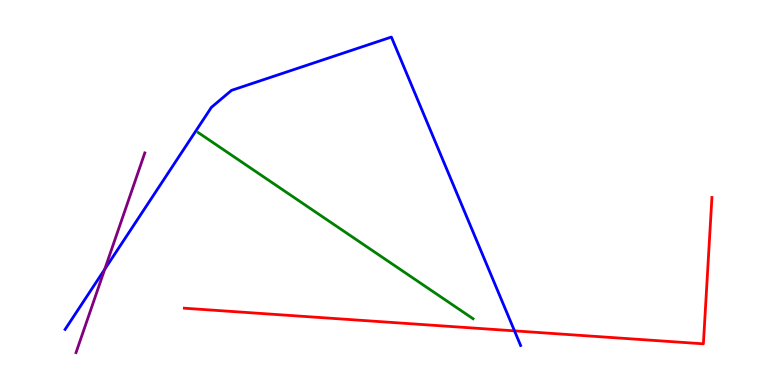[{'lines': ['blue', 'red'], 'intersections': [{'x': 6.64, 'y': 1.41}]}, {'lines': ['green', 'red'], 'intersections': []}, {'lines': ['purple', 'red'], 'intersections': []}, {'lines': ['blue', 'green'], 'intersections': []}, {'lines': ['blue', 'purple'], 'intersections': [{'x': 1.35, 'y': 3.01}]}, {'lines': ['green', 'purple'], 'intersections': []}]